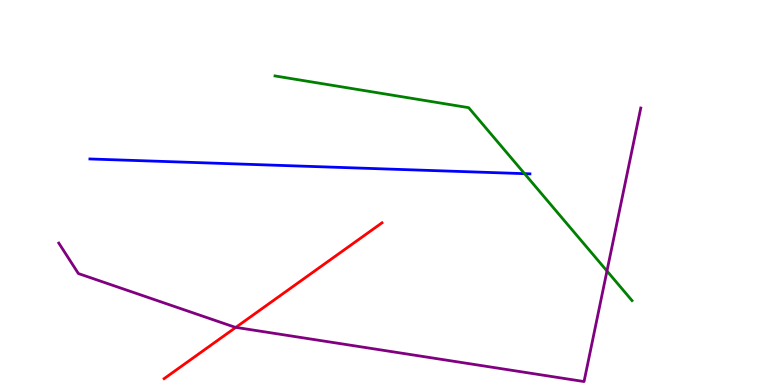[{'lines': ['blue', 'red'], 'intersections': []}, {'lines': ['green', 'red'], 'intersections': []}, {'lines': ['purple', 'red'], 'intersections': [{'x': 3.04, 'y': 1.5}]}, {'lines': ['blue', 'green'], 'intersections': [{'x': 6.77, 'y': 5.49}]}, {'lines': ['blue', 'purple'], 'intersections': []}, {'lines': ['green', 'purple'], 'intersections': [{'x': 7.83, 'y': 2.96}]}]